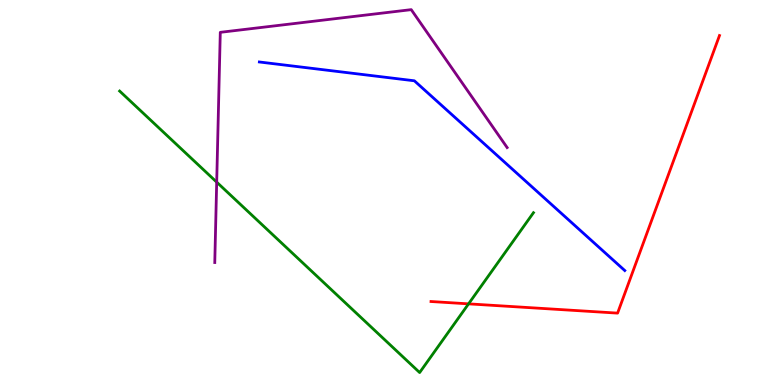[{'lines': ['blue', 'red'], 'intersections': []}, {'lines': ['green', 'red'], 'intersections': [{'x': 6.05, 'y': 2.11}]}, {'lines': ['purple', 'red'], 'intersections': []}, {'lines': ['blue', 'green'], 'intersections': []}, {'lines': ['blue', 'purple'], 'intersections': []}, {'lines': ['green', 'purple'], 'intersections': [{'x': 2.8, 'y': 5.27}]}]